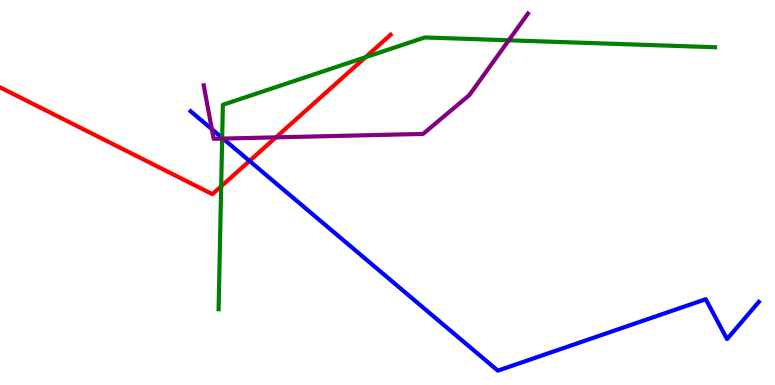[{'lines': ['blue', 'red'], 'intersections': [{'x': 3.22, 'y': 5.82}]}, {'lines': ['green', 'red'], 'intersections': [{'x': 2.85, 'y': 5.16}, {'x': 4.72, 'y': 8.51}]}, {'lines': ['purple', 'red'], 'intersections': [{'x': 3.56, 'y': 6.43}]}, {'lines': ['blue', 'green'], 'intersections': [{'x': 2.87, 'y': 6.42}]}, {'lines': ['blue', 'purple'], 'intersections': [{'x': 2.73, 'y': 6.64}, {'x': 2.88, 'y': 6.4}]}, {'lines': ['green', 'purple'], 'intersections': [{'x': 2.87, 'y': 6.4}, {'x': 6.56, 'y': 8.95}]}]